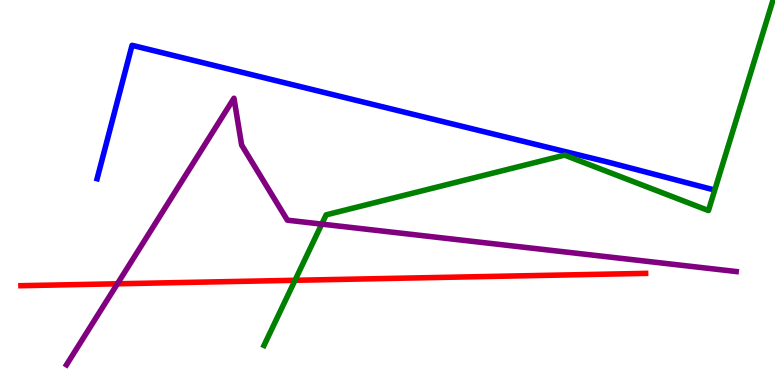[{'lines': ['blue', 'red'], 'intersections': []}, {'lines': ['green', 'red'], 'intersections': [{'x': 3.81, 'y': 2.72}]}, {'lines': ['purple', 'red'], 'intersections': [{'x': 1.51, 'y': 2.63}]}, {'lines': ['blue', 'green'], 'intersections': []}, {'lines': ['blue', 'purple'], 'intersections': []}, {'lines': ['green', 'purple'], 'intersections': [{'x': 4.15, 'y': 4.18}]}]